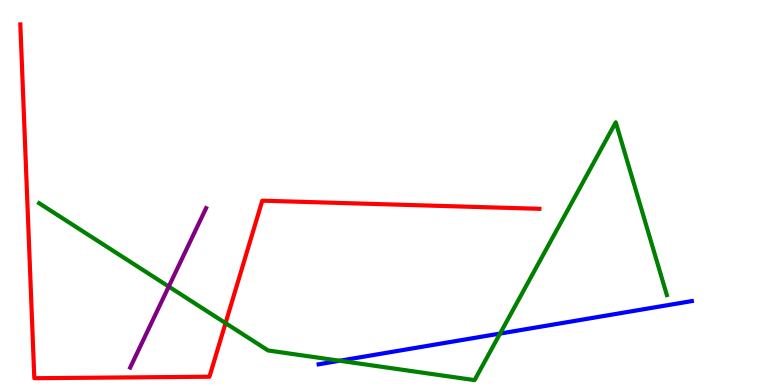[{'lines': ['blue', 'red'], 'intersections': []}, {'lines': ['green', 'red'], 'intersections': [{'x': 2.91, 'y': 1.61}]}, {'lines': ['purple', 'red'], 'intersections': []}, {'lines': ['blue', 'green'], 'intersections': [{'x': 4.38, 'y': 0.63}, {'x': 6.45, 'y': 1.34}]}, {'lines': ['blue', 'purple'], 'intersections': []}, {'lines': ['green', 'purple'], 'intersections': [{'x': 2.18, 'y': 2.56}]}]